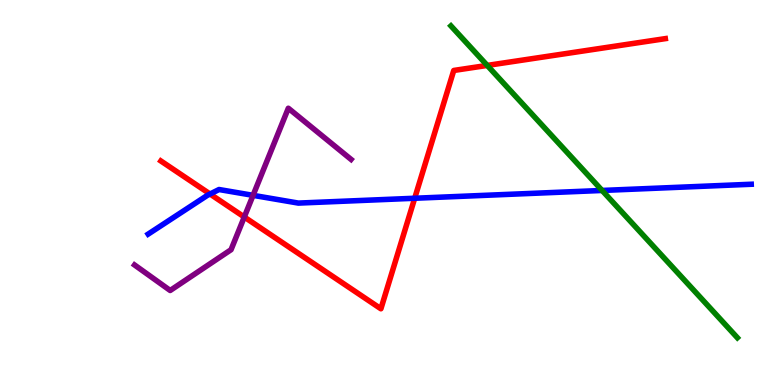[{'lines': ['blue', 'red'], 'intersections': [{'x': 2.71, 'y': 4.96}, {'x': 5.35, 'y': 4.85}]}, {'lines': ['green', 'red'], 'intersections': [{'x': 6.29, 'y': 8.3}]}, {'lines': ['purple', 'red'], 'intersections': [{'x': 3.15, 'y': 4.36}]}, {'lines': ['blue', 'green'], 'intersections': [{'x': 7.77, 'y': 5.05}]}, {'lines': ['blue', 'purple'], 'intersections': [{'x': 3.27, 'y': 4.93}]}, {'lines': ['green', 'purple'], 'intersections': []}]